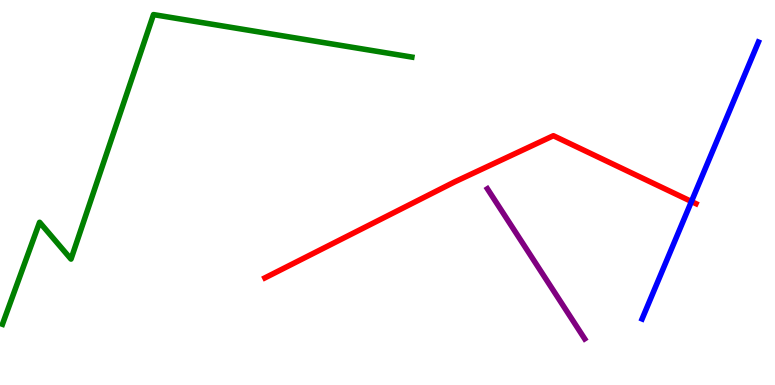[{'lines': ['blue', 'red'], 'intersections': [{'x': 8.92, 'y': 4.77}]}, {'lines': ['green', 'red'], 'intersections': []}, {'lines': ['purple', 'red'], 'intersections': []}, {'lines': ['blue', 'green'], 'intersections': []}, {'lines': ['blue', 'purple'], 'intersections': []}, {'lines': ['green', 'purple'], 'intersections': []}]